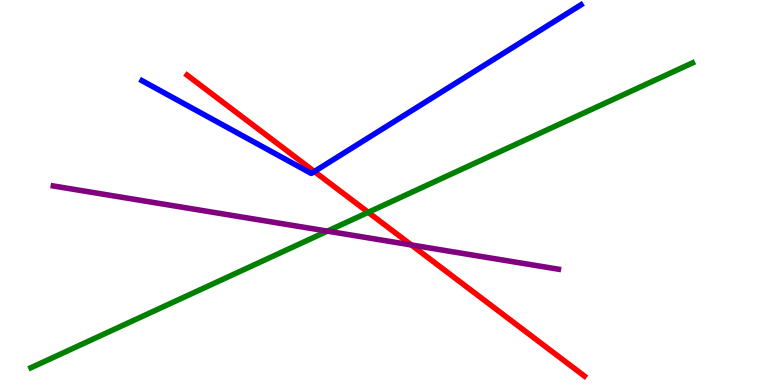[{'lines': ['blue', 'red'], 'intersections': [{'x': 4.06, 'y': 5.55}]}, {'lines': ['green', 'red'], 'intersections': [{'x': 4.75, 'y': 4.49}]}, {'lines': ['purple', 'red'], 'intersections': [{'x': 5.31, 'y': 3.64}]}, {'lines': ['blue', 'green'], 'intersections': []}, {'lines': ['blue', 'purple'], 'intersections': []}, {'lines': ['green', 'purple'], 'intersections': [{'x': 4.22, 'y': 4.0}]}]